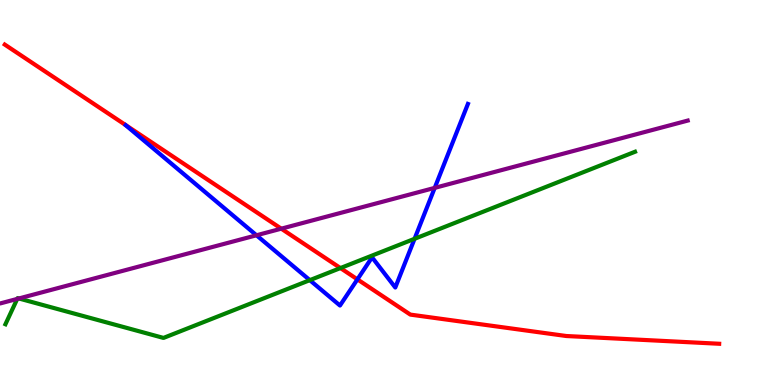[{'lines': ['blue', 'red'], 'intersections': [{'x': 4.61, 'y': 2.74}]}, {'lines': ['green', 'red'], 'intersections': [{'x': 4.39, 'y': 3.04}]}, {'lines': ['purple', 'red'], 'intersections': [{'x': 3.63, 'y': 4.06}]}, {'lines': ['blue', 'green'], 'intersections': [{'x': 4.0, 'y': 2.72}, {'x': 5.35, 'y': 3.8}]}, {'lines': ['blue', 'purple'], 'intersections': [{'x': 3.31, 'y': 3.89}, {'x': 5.61, 'y': 5.12}]}, {'lines': ['green', 'purple'], 'intersections': [{'x': 0.223, 'y': 2.24}, {'x': 0.243, 'y': 2.25}]}]